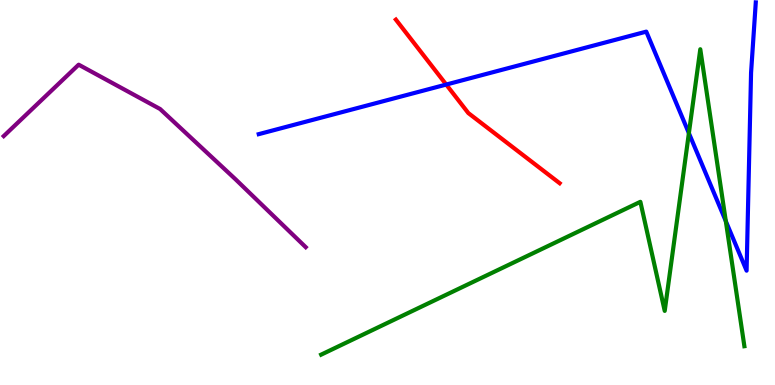[{'lines': ['blue', 'red'], 'intersections': [{'x': 5.76, 'y': 7.8}]}, {'lines': ['green', 'red'], 'intersections': []}, {'lines': ['purple', 'red'], 'intersections': []}, {'lines': ['blue', 'green'], 'intersections': [{'x': 8.89, 'y': 6.54}, {'x': 9.37, 'y': 4.26}]}, {'lines': ['blue', 'purple'], 'intersections': []}, {'lines': ['green', 'purple'], 'intersections': []}]